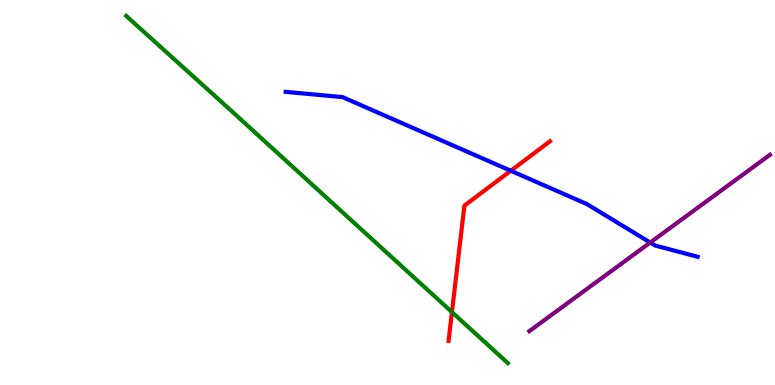[{'lines': ['blue', 'red'], 'intersections': [{'x': 6.59, 'y': 5.56}]}, {'lines': ['green', 'red'], 'intersections': [{'x': 5.83, 'y': 1.89}]}, {'lines': ['purple', 'red'], 'intersections': []}, {'lines': ['blue', 'green'], 'intersections': []}, {'lines': ['blue', 'purple'], 'intersections': [{'x': 8.39, 'y': 3.7}]}, {'lines': ['green', 'purple'], 'intersections': []}]